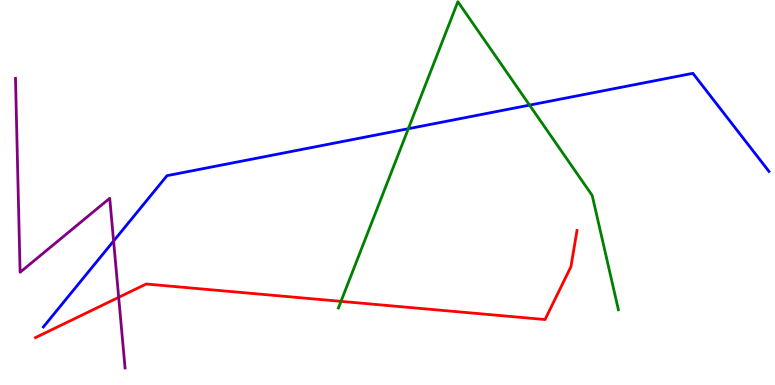[{'lines': ['blue', 'red'], 'intersections': []}, {'lines': ['green', 'red'], 'intersections': [{'x': 4.4, 'y': 2.17}]}, {'lines': ['purple', 'red'], 'intersections': [{'x': 1.53, 'y': 2.28}]}, {'lines': ['blue', 'green'], 'intersections': [{'x': 5.27, 'y': 6.66}, {'x': 6.83, 'y': 7.27}]}, {'lines': ['blue', 'purple'], 'intersections': [{'x': 1.47, 'y': 3.74}]}, {'lines': ['green', 'purple'], 'intersections': []}]